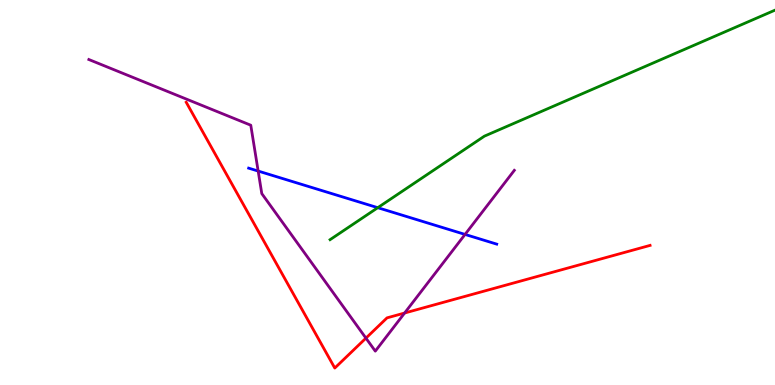[{'lines': ['blue', 'red'], 'intersections': []}, {'lines': ['green', 'red'], 'intersections': []}, {'lines': ['purple', 'red'], 'intersections': [{'x': 4.72, 'y': 1.22}, {'x': 5.22, 'y': 1.87}]}, {'lines': ['blue', 'green'], 'intersections': [{'x': 4.87, 'y': 4.61}]}, {'lines': ['blue', 'purple'], 'intersections': [{'x': 3.33, 'y': 5.56}, {'x': 6.0, 'y': 3.91}]}, {'lines': ['green', 'purple'], 'intersections': []}]